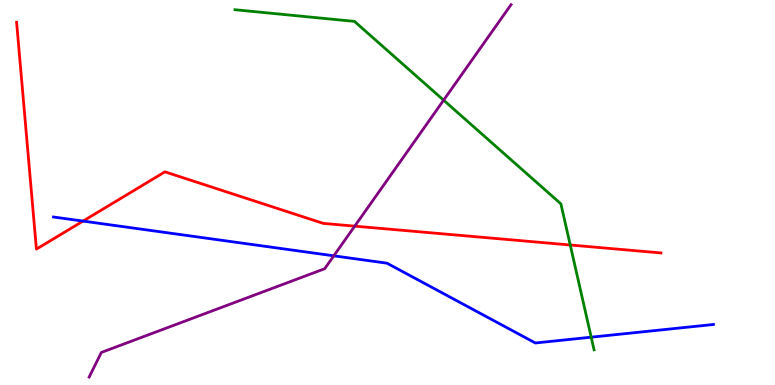[{'lines': ['blue', 'red'], 'intersections': [{'x': 1.07, 'y': 4.26}]}, {'lines': ['green', 'red'], 'intersections': [{'x': 7.36, 'y': 3.64}]}, {'lines': ['purple', 'red'], 'intersections': [{'x': 4.58, 'y': 4.13}]}, {'lines': ['blue', 'green'], 'intersections': [{'x': 7.63, 'y': 1.24}]}, {'lines': ['blue', 'purple'], 'intersections': [{'x': 4.31, 'y': 3.36}]}, {'lines': ['green', 'purple'], 'intersections': [{'x': 5.72, 'y': 7.4}]}]